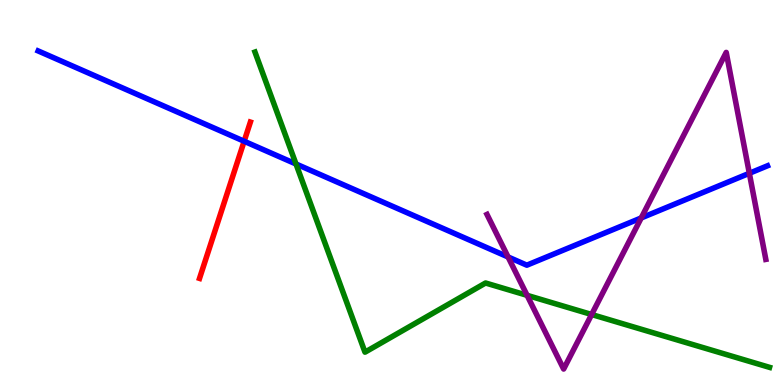[{'lines': ['blue', 'red'], 'intersections': [{'x': 3.15, 'y': 6.33}]}, {'lines': ['green', 'red'], 'intersections': []}, {'lines': ['purple', 'red'], 'intersections': []}, {'lines': ['blue', 'green'], 'intersections': [{'x': 3.82, 'y': 5.74}]}, {'lines': ['blue', 'purple'], 'intersections': [{'x': 6.56, 'y': 3.33}, {'x': 8.27, 'y': 4.34}, {'x': 9.67, 'y': 5.5}]}, {'lines': ['green', 'purple'], 'intersections': [{'x': 6.8, 'y': 2.33}, {'x': 7.63, 'y': 1.83}]}]